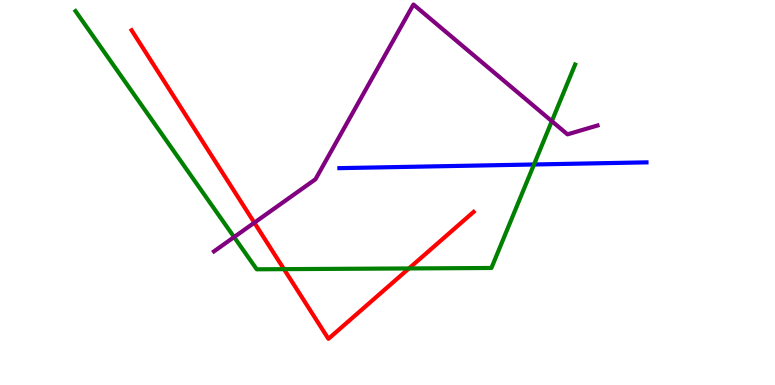[{'lines': ['blue', 'red'], 'intersections': []}, {'lines': ['green', 'red'], 'intersections': [{'x': 3.66, 'y': 3.01}, {'x': 5.28, 'y': 3.03}]}, {'lines': ['purple', 'red'], 'intersections': [{'x': 3.28, 'y': 4.22}]}, {'lines': ['blue', 'green'], 'intersections': [{'x': 6.89, 'y': 5.73}]}, {'lines': ['blue', 'purple'], 'intersections': []}, {'lines': ['green', 'purple'], 'intersections': [{'x': 3.02, 'y': 3.84}, {'x': 7.12, 'y': 6.85}]}]